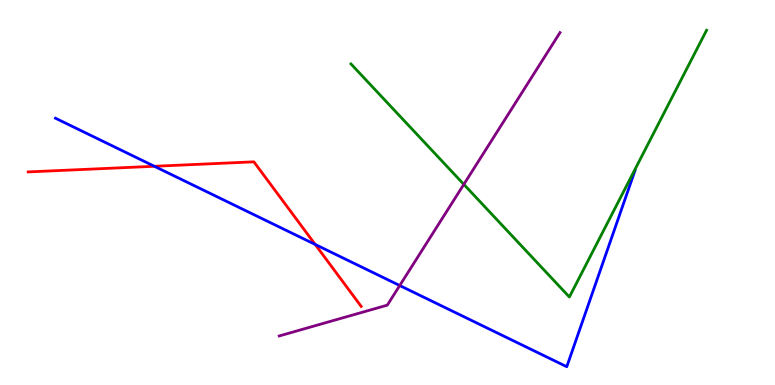[{'lines': ['blue', 'red'], 'intersections': [{'x': 1.99, 'y': 5.68}, {'x': 4.07, 'y': 3.65}]}, {'lines': ['green', 'red'], 'intersections': []}, {'lines': ['purple', 'red'], 'intersections': []}, {'lines': ['blue', 'green'], 'intersections': []}, {'lines': ['blue', 'purple'], 'intersections': [{'x': 5.16, 'y': 2.58}]}, {'lines': ['green', 'purple'], 'intersections': [{'x': 5.98, 'y': 5.21}]}]